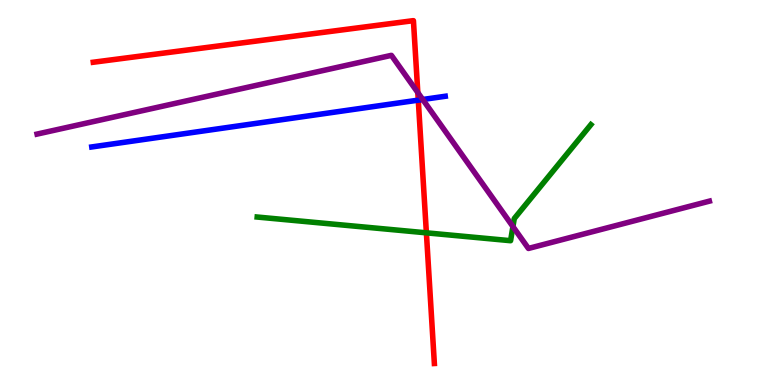[{'lines': ['blue', 'red'], 'intersections': [{'x': 5.4, 'y': 7.4}]}, {'lines': ['green', 'red'], 'intersections': [{'x': 5.5, 'y': 3.95}]}, {'lines': ['purple', 'red'], 'intersections': [{'x': 5.39, 'y': 7.6}]}, {'lines': ['blue', 'green'], 'intersections': []}, {'lines': ['blue', 'purple'], 'intersections': [{'x': 5.45, 'y': 7.42}]}, {'lines': ['green', 'purple'], 'intersections': [{'x': 6.62, 'y': 4.11}]}]